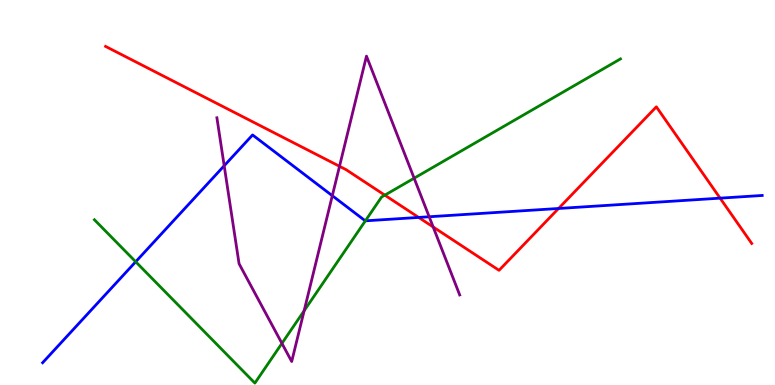[{'lines': ['blue', 'red'], 'intersections': [{'x': 5.4, 'y': 4.35}, {'x': 7.21, 'y': 4.58}, {'x': 9.29, 'y': 4.85}]}, {'lines': ['green', 'red'], 'intersections': [{'x': 4.97, 'y': 4.93}]}, {'lines': ['purple', 'red'], 'intersections': [{'x': 4.38, 'y': 5.68}, {'x': 5.59, 'y': 4.1}]}, {'lines': ['blue', 'green'], 'intersections': [{'x': 1.75, 'y': 3.2}, {'x': 4.71, 'y': 4.26}]}, {'lines': ['blue', 'purple'], 'intersections': [{'x': 2.89, 'y': 5.69}, {'x': 4.29, 'y': 4.92}, {'x': 5.54, 'y': 4.37}]}, {'lines': ['green', 'purple'], 'intersections': [{'x': 3.64, 'y': 1.08}, {'x': 3.92, 'y': 1.93}, {'x': 5.34, 'y': 5.37}]}]